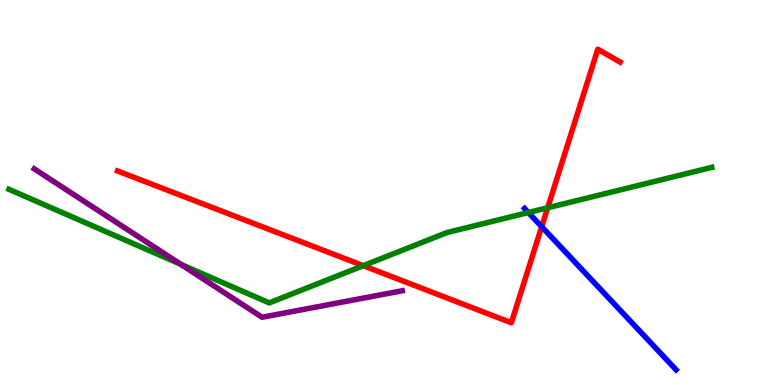[{'lines': ['blue', 'red'], 'intersections': [{'x': 6.99, 'y': 4.11}]}, {'lines': ['green', 'red'], 'intersections': [{'x': 4.69, 'y': 3.1}, {'x': 7.07, 'y': 4.6}]}, {'lines': ['purple', 'red'], 'intersections': []}, {'lines': ['blue', 'green'], 'intersections': [{'x': 6.82, 'y': 4.48}]}, {'lines': ['blue', 'purple'], 'intersections': []}, {'lines': ['green', 'purple'], 'intersections': [{'x': 2.33, 'y': 3.13}]}]